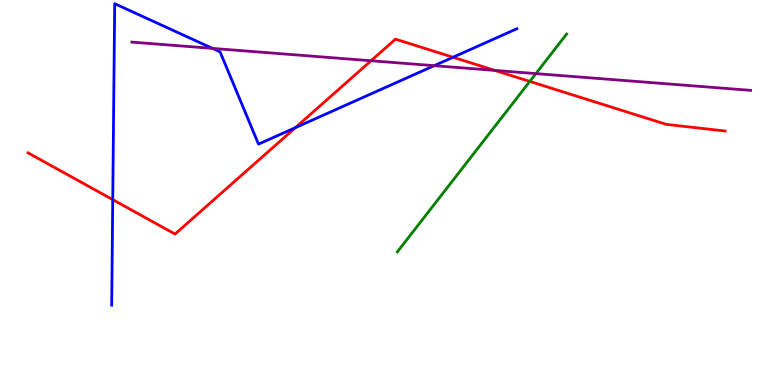[{'lines': ['blue', 'red'], 'intersections': [{'x': 1.45, 'y': 4.81}, {'x': 3.81, 'y': 6.68}, {'x': 5.85, 'y': 8.51}]}, {'lines': ['green', 'red'], 'intersections': [{'x': 6.84, 'y': 7.89}]}, {'lines': ['purple', 'red'], 'intersections': [{'x': 4.79, 'y': 8.42}, {'x': 6.38, 'y': 8.17}]}, {'lines': ['blue', 'green'], 'intersections': []}, {'lines': ['blue', 'purple'], 'intersections': [{'x': 2.74, 'y': 8.74}, {'x': 5.6, 'y': 8.29}]}, {'lines': ['green', 'purple'], 'intersections': [{'x': 6.91, 'y': 8.09}]}]